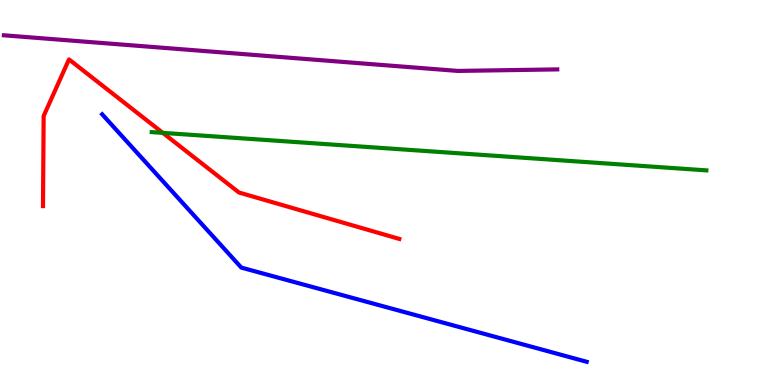[{'lines': ['blue', 'red'], 'intersections': []}, {'lines': ['green', 'red'], 'intersections': [{'x': 2.1, 'y': 6.55}]}, {'lines': ['purple', 'red'], 'intersections': []}, {'lines': ['blue', 'green'], 'intersections': []}, {'lines': ['blue', 'purple'], 'intersections': []}, {'lines': ['green', 'purple'], 'intersections': []}]